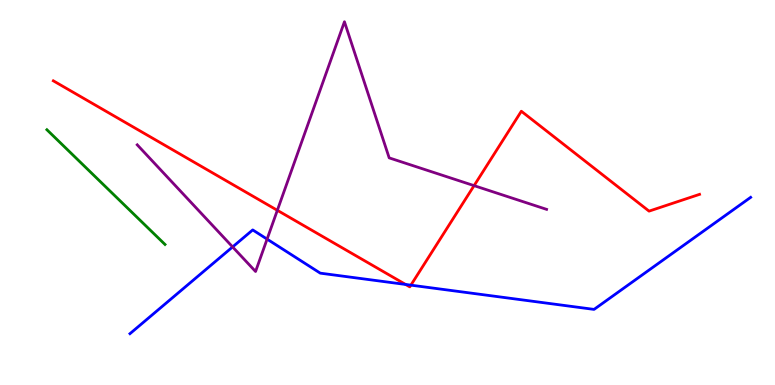[{'lines': ['blue', 'red'], 'intersections': [{'x': 5.23, 'y': 2.61}, {'x': 5.3, 'y': 2.59}]}, {'lines': ['green', 'red'], 'intersections': []}, {'lines': ['purple', 'red'], 'intersections': [{'x': 3.58, 'y': 4.54}, {'x': 6.12, 'y': 5.18}]}, {'lines': ['blue', 'green'], 'intersections': []}, {'lines': ['blue', 'purple'], 'intersections': [{'x': 3.0, 'y': 3.59}, {'x': 3.45, 'y': 3.79}]}, {'lines': ['green', 'purple'], 'intersections': []}]